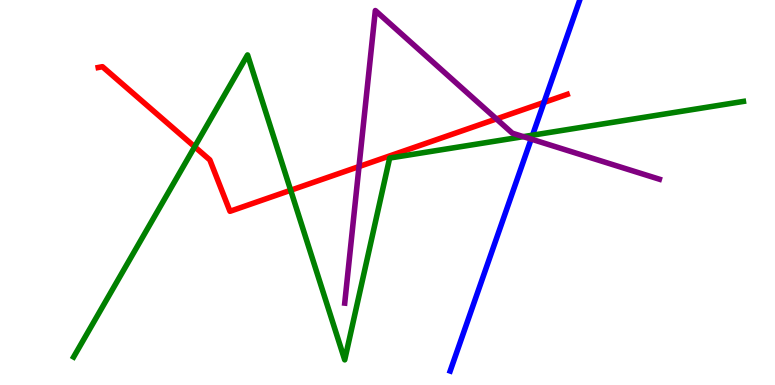[{'lines': ['blue', 'red'], 'intersections': [{'x': 7.02, 'y': 7.34}]}, {'lines': ['green', 'red'], 'intersections': [{'x': 2.51, 'y': 6.19}, {'x': 3.75, 'y': 5.06}]}, {'lines': ['purple', 'red'], 'intersections': [{'x': 4.63, 'y': 5.67}, {'x': 6.41, 'y': 6.91}]}, {'lines': ['blue', 'green'], 'intersections': [{'x': 6.87, 'y': 6.49}]}, {'lines': ['blue', 'purple'], 'intersections': [{'x': 6.85, 'y': 6.39}]}, {'lines': ['green', 'purple'], 'intersections': [{'x': 6.75, 'y': 6.45}]}]